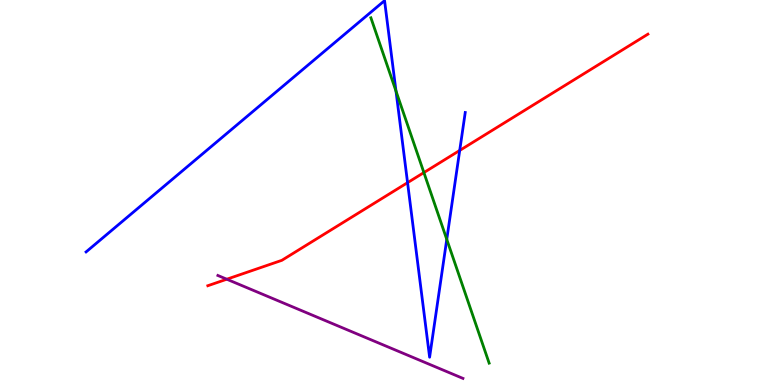[{'lines': ['blue', 'red'], 'intersections': [{'x': 5.26, 'y': 5.26}, {'x': 5.93, 'y': 6.09}]}, {'lines': ['green', 'red'], 'intersections': [{'x': 5.47, 'y': 5.52}]}, {'lines': ['purple', 'red'], 'intersections': [{'x': 2.93, 'y': 2.75}]}, {'lines': ['blue', 'green'], 'intersections': [{'x': 5.11, 'y': 7.63}, {'x': 5.76, 'y': 3.78}]}, {'lines': ['blue', 'purple'], 'intersections': []}, {'lines': ['green', 'purple'], 'intersections': []}]